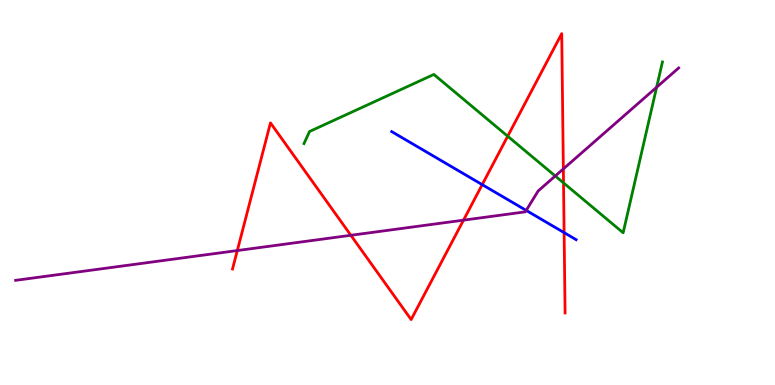[{'lines': ['blue', 'red'], 'intersections': [{'x': 6.22, 'y': 5.2}, {'x': 7.28, 'y': 3.96}]}, {'lines': ['green', 'red'], 'intersections': [{'x': 6.55, 'y': 6.46}, {'x': 7.27, 'y': 5.25}]}, {'lines': ['purple', 'red'], 'intersections': [{'x': 3.06, 'y': 3.49}, {'x': 4.53, 'y': 3.89}, {'x': 5.98, 'y': 4.28}, {'x': 7.27, 'y': 5.61}]}, {'lines': ['blue', 'green'], 'intersections': []}, {'lines': ['blue', 'purple'], 'intersections': [{'x': 6.79, 'y': 4.53}]}, {'lines': ['green', 'purple'], 'intersections': [{'x': 7.16, 'y': 5.43}, {'x': 8.47, 'y': 7.73}]}]